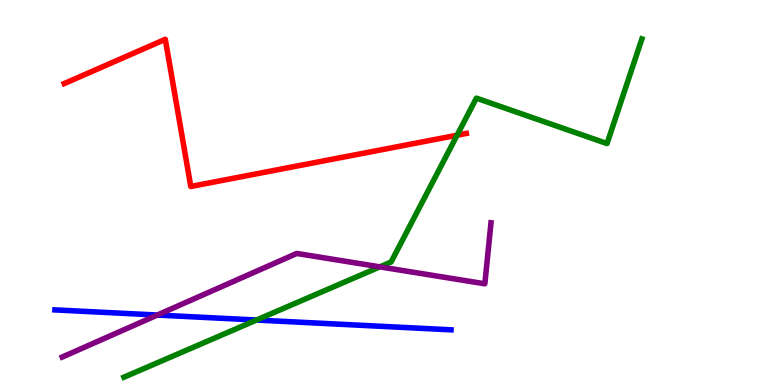[{'lines': ['blue', 'red'], 'intersections': []}, {'lines': ['green', 'red'], 'intersections': [{'x': 5.9, 'y': 6.49}]}, {'lines': ['purple', 'red'], 'intersections': []}, {'lines': ['blue', 'green'], 'intersections': [{'x': 3.31, 'y': 1.69}]}, {'lines': ['blue', 'purple'], 'intersections': [{'x': 2.03, 'y': 1.82}]}, {'lines': ['green', 'purple'], 'intersections': [{'x': 4.9, 'y': 3.07}]}]